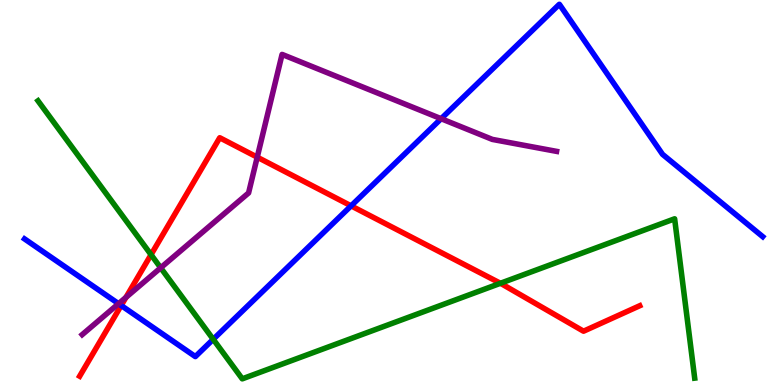[{'lines': ['blue', 'red'], 'intersections': [{'x': 1.56, 'y': 2.07}, {'x': 4.53, 'y': 4.65}]}, {'lines': ['green', 'red'], 'intersections': [{'x': 1.95, 'y': 3.38}, {'x': 6.46, 'y': 2.64}]}, {'lines': ['purple', 'red'], 'intersections': [{'x': 1.63, 'y': 2.28}, {'x': 3.32, 'y': 5.92}]}, {'lines': ['blue', 'green'], 'intersections': [{'x': 2.75, 'y': 1.19}]}, {'lines': ['blue', 'purple'], 'intersections': [{'x': 1.53, 'y': 2.11}, {'x': 5.69, 'y': 6.92}]}, {'lines': ['green', 'purple'], 'intersections': [{'x': 2.07, 'y': 3.04}]}]